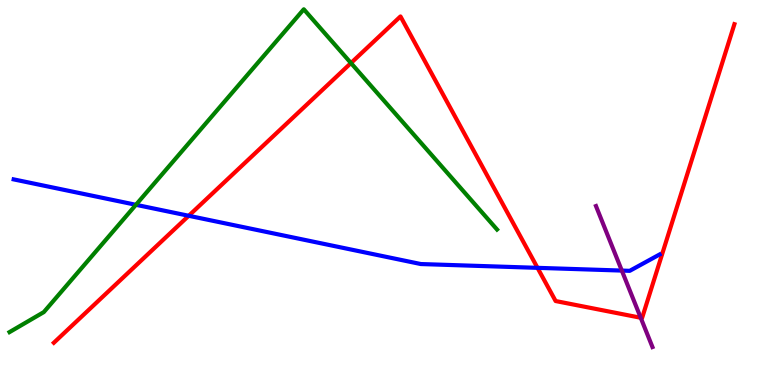[{'lines': ['blue', 'red'], 'intersections': [{'x': 2.44, 'y': 4.4}, {'x': 6.94, 'y': 3.04}]}, {'lines': ['green', 'red'], 'intersections': [{'x': 4.53, 'y': 8.36}]}, {'lines': ['purple', 'red'], 'intersections': [{'x': 8.27, 'y': 1.75}]}, {'lines': ['blue', 'green'], 'intersections': [{'x': 1.75, 'y': 4.68}]}, {'lines': ['blue', 'purple'], 'intersections': [{'x': 8.02, 'y': 2.97}]}, {'lines': ['green', 'purple'], 'intersections': []}]